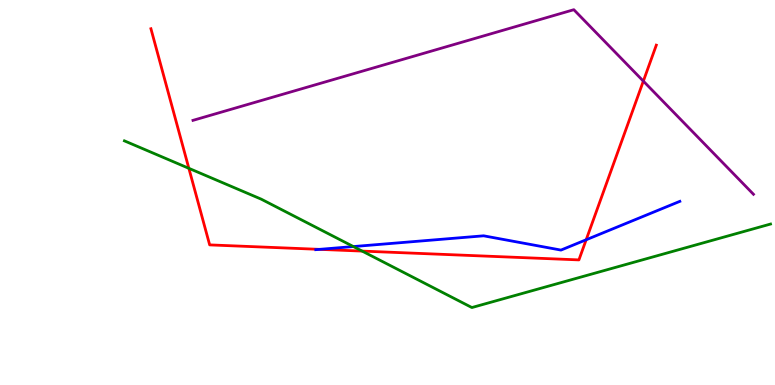[{'lines': ['blue', 'red'], 'intersections': [{'x': 4.12, 'y': 3.52}, {'x': 7.56, 'y': 3.77}]}, {'lines': ['green', 'red'], 'intersections': [{'x': 2.44, 'y': 5.63}, {'x': 4.67, 'y': 3.48}]}, {'lines': ['purple', 'red'], 'intersections': [{'x': 8.3, 'y': 7.89}]}, {'lines': ['blue', 'green'], 'intersections': [{'x': 4.56, 'y': 3.6}]}, {'lines': ['blue', 'purple'], 'intersections': []}, {'lines': ['green', 'purple'], 'intersections': []}]